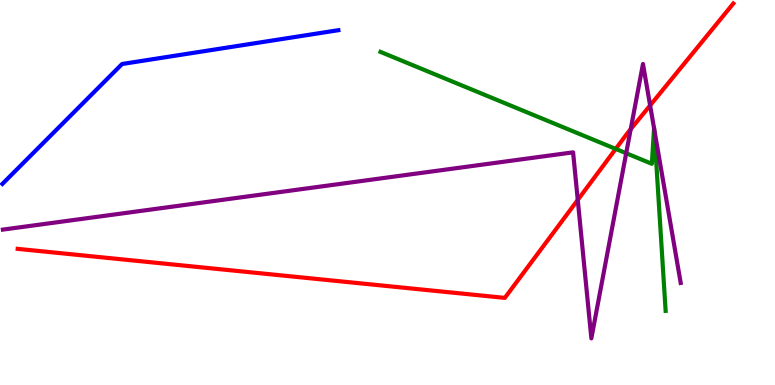[{'lines': ['blue', 'red'], 'intersections': []}, {'lines': ['green', 'red'], 'intersections': [{'x': 7.94, 'y': 6.13}]}, {'lines': ['purple', 'red'], 'intersections': [{'x': 7.46, 'y': 4.81}, {'x': 8.14, 'y': 6.64}, {'x': 8.39, 'y': 7.26}]}, {'lines': ['blue', 'green'], 'intersections': []}, {'lines': ['blue', 'purple'], 'intersections': []}, {'lines': ['green', 'purple'], 'intersections': [{'x': 8.08, 'y': 6.02}, {'x': 8.44, 'y': 6.67}, {'x': 8.44, 'y': 6.66}]}]